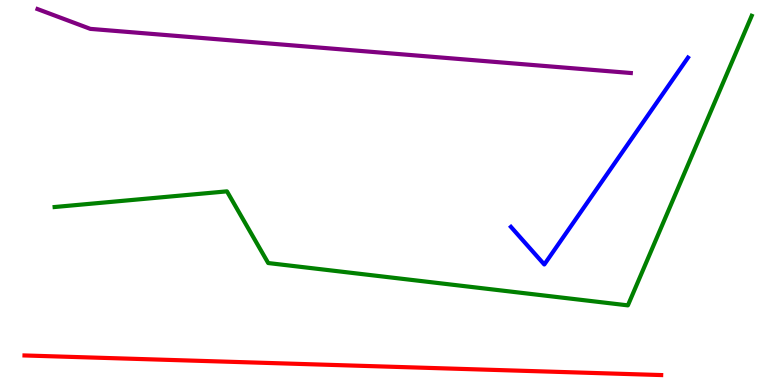[{'lines': ['blue', 'red'], 'intersections': []}, {'lines': ['green', 'red'], 'intersections': []}, {'lines': ['purple', 'red'], 'intersections': []}, {'lines': ['blue', 'green'], 'intersections': []}, {'lines': ['blue', 'purple'], 'intersections': []}, {'lines': ['green', 'purple'], 'intersections': []}]